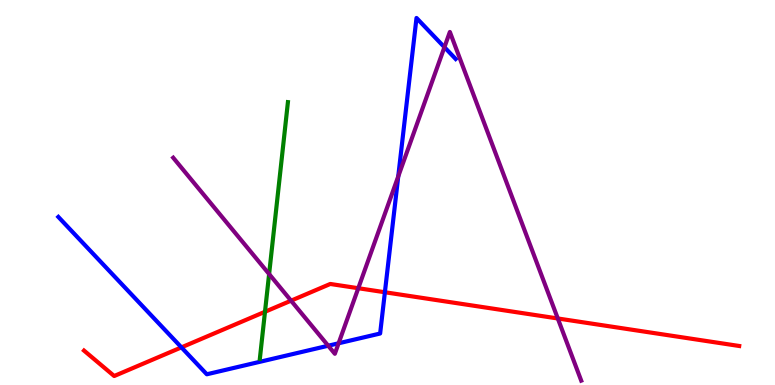[{'lines': ['blue', 'red'], 'intersections': [{'x': 2.34, 'y': 0.977}, {'x': 4.97, 'y': 2.41}]}, {'lines': ['green', 'red'], 'intersections': [{'x': 3.42, 'y': 1.9}]}, {'lines': ['purple', 'red'], 'intersections': [{'x': 3.76, 'y': 2.19}, {'x': 4.62, 'y': 2.51}, {'x': 7.2, 'y': 1.73}]}, {'lines': ['blue', 'green'], 'intersections': []}, {'lines': ['blue', 'purple'], 'intersections': [{'x': 4.24, 'y': 1.02}, {'x': 4.37, 'y': 1.08}, {'x': 5.14, 'y': 5.42}, {'x': 5.73, 'y': 8.77}]}, {'lines': ['green', 'purple'], 'intersections': [{'x': 3.47, 'y': 2.88}]}]